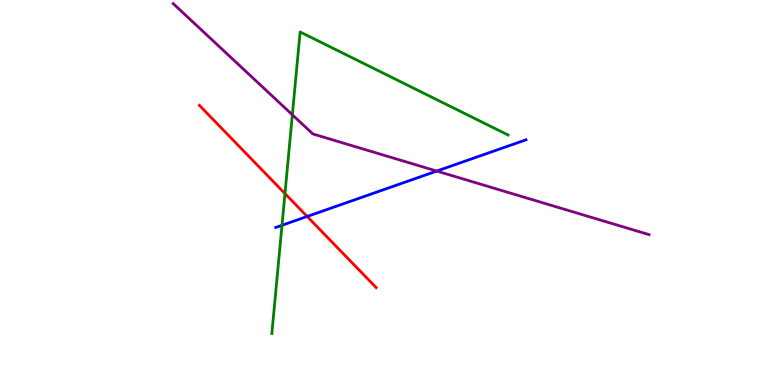[{'lines': ['blue', 'red'], 'intersections': [{'x': 3.96, 'y': 4.38}]}, {'lines': ['green', 'red'], 'intersections': [{'x': 3.68, 'y': 4.97}]}, {'lines': ['purple', 'red'], 'intersections': []}, {'lines': ['blue', 'green'], 'intersections': [{'x': 3.64, 'y': 4.15}]}, {'lines': ['blue', 'purple'], 'intersections': [{'x': 5.64, 'y': 5.56}]}, {'lines': ['green', 'purple'], 'intersections': [{'x': 3.77, 'y': 7.02}]}]